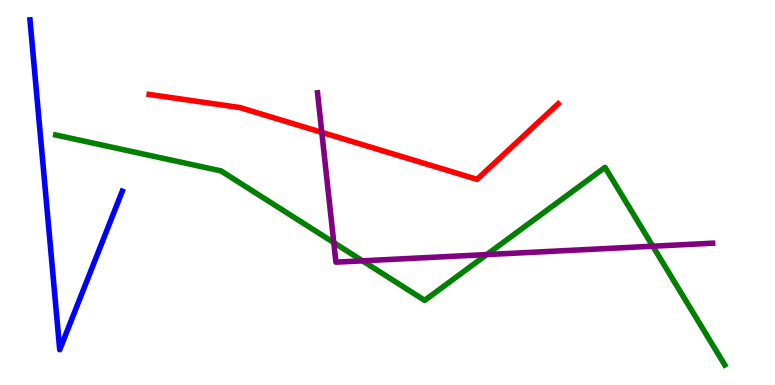[{'lines': ['blue', 'red'], 'intersections': []}, {'lines': ['green', 'red'], 'intersections': []}, {'lines': ['purple', 'red'], 'intersections': [{'x': 4.15, 'y': 6.56}]}, {'lines': ['blue', 'green'], 'intersections': []}, {'lines': ['blue', 'purple'], 'intersections': []}, {'lines': ['green', 'purple'], 'intersections': [{'x': 4.31, 'y': 3.7}, {'x': 4.68, 'y': 3.23}, {'x': 6.28, 'y': 3.39}, {'x': 8.42, 'y': 3.6}]}]